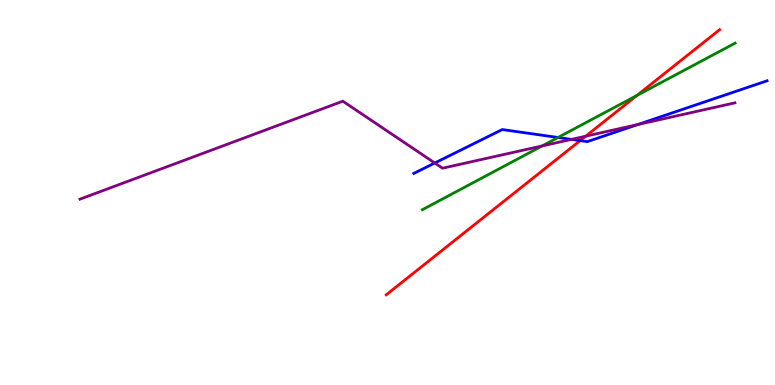[{'lines': ['blue', 'red'], 'intersections': [{'x': 7.49, 'y': 6.35}]}, {'lines': ['green', 'red'], 'intersections': [{'x': 8.22, 'y': 7.52}]}, {'lines': ['purple', 'red'], 'intersections': [{'x': 7.56, 'y': 6.46}]}, {'lines': ['blue', 'green'], 'intersections': [{'x': 7.2, 'y': 6.43}]}, {'lines': ['blue', 'purple'], 'intersections': [{'x': 5.61, 'y': 5.77}, {'x': 7.37, 'y': 6.38}, {'x': 8.23, 'y': 6.76}]}, {'lines': ['green', 'purple'], 'intersections': [{'x': 7.0, 'y': 6.21}]}]